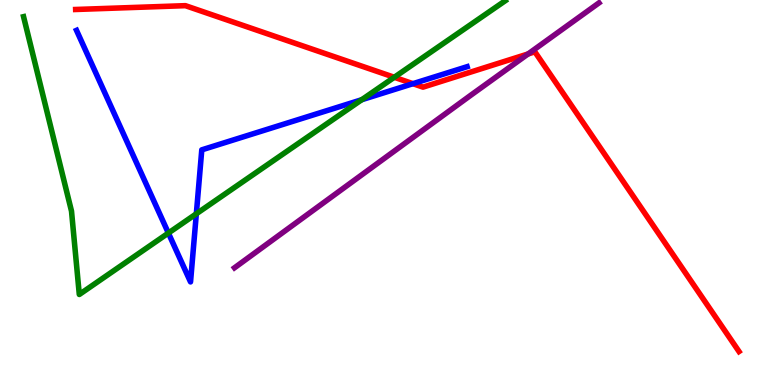[{'lines': ['blue', 'red'], 'intersections': [{'x': 5.33, 'y': 7.83}]}, {'lines': ['green', 'red'], 'intersections': [{'x': 5.09, 'y': 7.99}]}, {'lines': ['purple', 'red'], 'intersections': [{'x': 6.81, 'y': 8.6}]}, {'lines': ['blue', 'green'], 'intersections': [{'x': 2.17, 'y': 3.95}, {'x': 2.53, 'y': 4.45}, {'x': 4.67, 'y': 7.41}]}, {'lines': ['blue', 'purple'], 'intersections': []}, {'lines': ['green', 'purple'], 'intersections': []}]